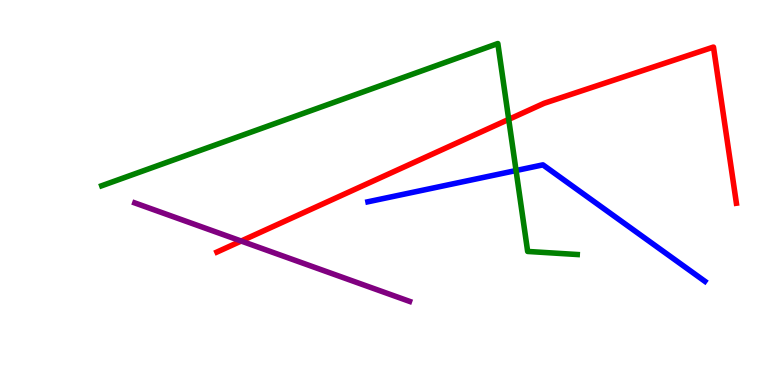[{'lines': ['blue', 'red'], 'intersections': []}, {'lines': ['green', 'red'], 'intersections': [{'x': 6.56, 'y': 6.9}]}, {'lines': ['purple', 'red'], 'intersections': [{'x': 3.11, 'y': 3.74}]}, {'lines': ['blue', 'green'], 'intersections': [{'x': 6.66, 'y': 5.57}]}, {'lines': ['blue', 'purple'], 'intersections': []}, {'lines': ['green', 'purple'], 'intersections': []}]